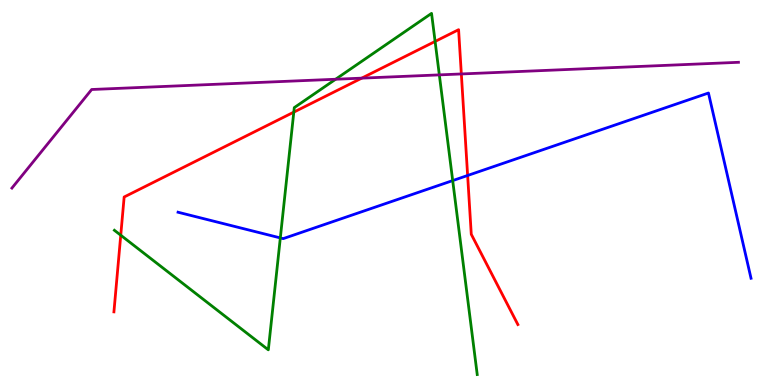[{'lines': ['blue', 'red'], 'intersections': [{'x': 6.03, 'y': 5.44}]}, {'lines': ['green', 'red'], 'intersections': [{'x': 1.56, 'y': 3.89}, {'x': 3.79, 'y': 7.09}, {'x': 5.61, 'y': 8.92}]}, {'lines': ['purple', 'red'], 'intersections': [{'x': 4.67, 'y': 7.97}, {'x': 5.95, 'y': 8.08}]}, {'lines': ['blue', 'green'], 'intersections': [{'x': 3.62, 'y': 3.82}, {'x': 5.84, 'y': 5.31}]}, {'lines': ['blue', 'purple'], 'intersections': []}, {'lines': ['green', 'purple'], 'intersections': [{'x': 4.33, 'y': 7.94}, {'x': 5.67, 'y': 8.05}]}]